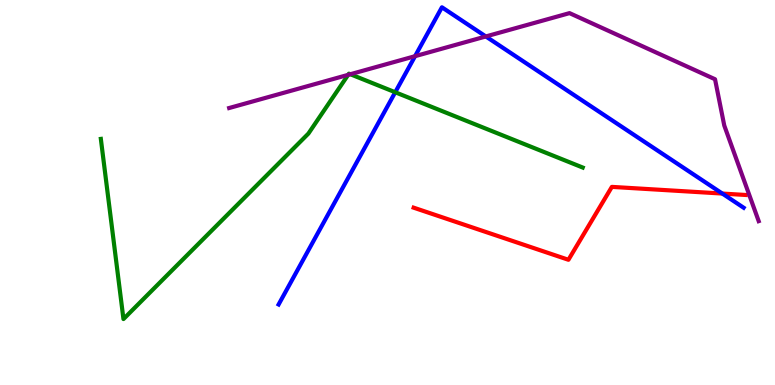[{'lines': ['blue', 'red'], 'intersections': [{'x': 9.32, 'y': 4.97}]}, {'lines': ['green', 'red'], 'intersections': []}, {'lines': ['purple', 'red'], 'intersections': []}, {'lines': ['blue', 'green'], 'intersections': [{'x': 5.1, 'y': 7.6}]}, {'lines': ['blue', 'purple'], 'intersections': [{'x': 5.36, 'y': 8.54}, {'x': 6.27, 'y': 9.05}]}, {'lines': ['green', 'purple'], 'intersections': [{'x': 4.49, 'y': 8.06}, {'x': 4.52, 'y': 8.07}]}]